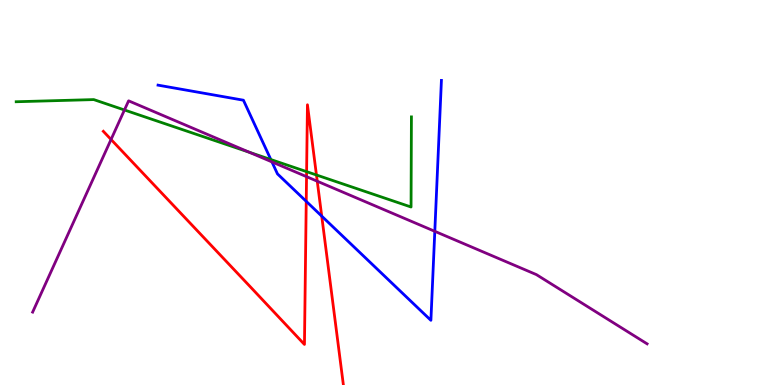[{'lines': ['blue', 'red'], 'intersections': [{'x': 3.95, 'y': 4.77}, {'x': 4.15, 'y': 4.39}]}, {'lines': ['green', 'red'], 'intersections': [{'x': 3.96, 'y': 5.54}, {'x': 4.08, 'y': 5.45}]}, {'lines': ['purple', 'red'], 'intersections': [{'x': 1.43, 'y': 6.38}, {'x': 3.96, 'y': 5.41}, {'x': 4.09, 'y': 5.29}]}, {'lines': ['blue', 'green'], 'intersections': [{'x': 3.49, 'y': 5.86}]}, {'lines': ['blue', 'purple'], 'intersections': [{'x': 3.51, 'y': 5.79}, {'x': 5.61, 'y': 3.99}]}, {'lines': ['green', 'purple'], 'intersections': [{'x': 1.61, 'y': 7.14}, {'x': 3.22, 'y': 6.05}]}]